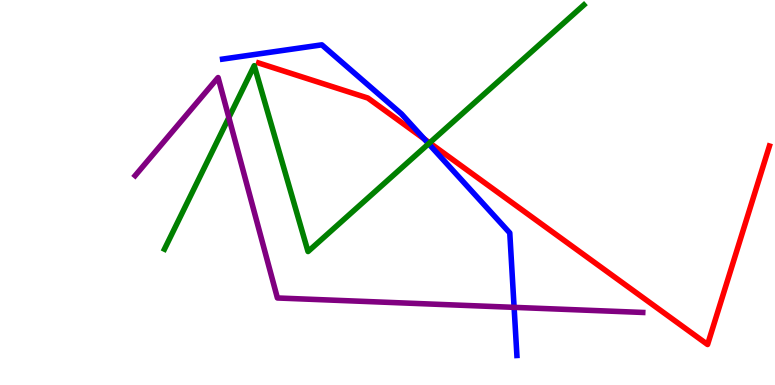[{'lines': ['blue', 'red'], 'intersections': [{'x': 5.47, 'y': 6.39}]}, {'lines': ['green', 'red'], 'intersections': [{'x': 5.54, 'y': 6.29}]}, {'lines': ['purple', 'red'], 'intersections': []}, {'lines': ['blue', 'green'], 'intersections': [{'x': 5.53, 'y': 6.27}]}, {'lines': ['blue', 'purple'], 'intersections': [{'x': 6.63, 'y': 2.02}]}, {'lines': ['green', 'purple'], 'intersections': [{'x': 2.95, 'y': 6.95}]}]